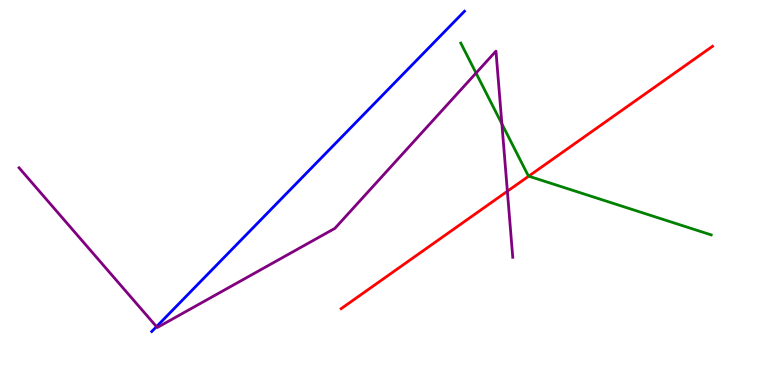[{'lines': ['blue', 'red'], 'intersections': []}, {'lines': ['green', 'red'], 'intersections': [{'x': 6.82, 'y': 5.42}]}, {'lines': ['purple', 'red'], 'intersections': [{'x': 6.55, 'y': 5.03}]}, {'lines': ['blue', 'green'], 'intersections': []}, {'lines': ['blue', 'purple'], 'intersections': [{'x': 2.02, 'y': 1.52}]}, {'lines': ['green', 'purple'], 'intersections': [{'x': 6.14, 'y': 8.1}, {'x': 6.48, 'y': 6.78}]}]